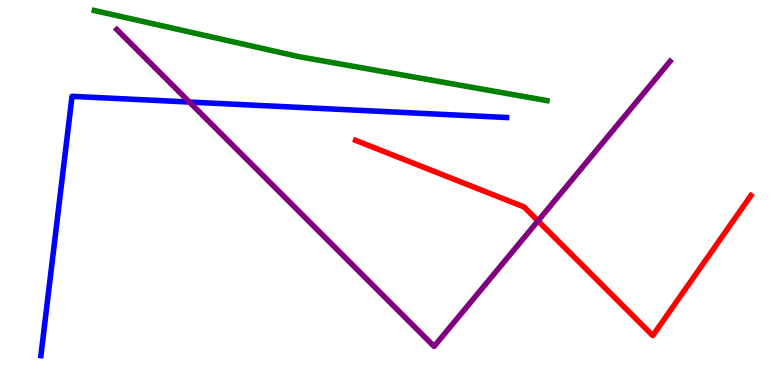[{'lines': ['blue', 'red'], 'intersections': []}, {'lines': ['green', 'red'], 'intersections': []}, {'lines': ['purple', 'red'], 'intersections': [{'x': 6.94, 'y': 4.26}]}, {'lines': ['blue', 'green'], 'intersections': []}, {'lines': ['blue', 'purple'], 'intersections': [{'x': 2.44, 'y': 7.35}]}, {'lines': ['green', 'purple'], 'intersections': []}]